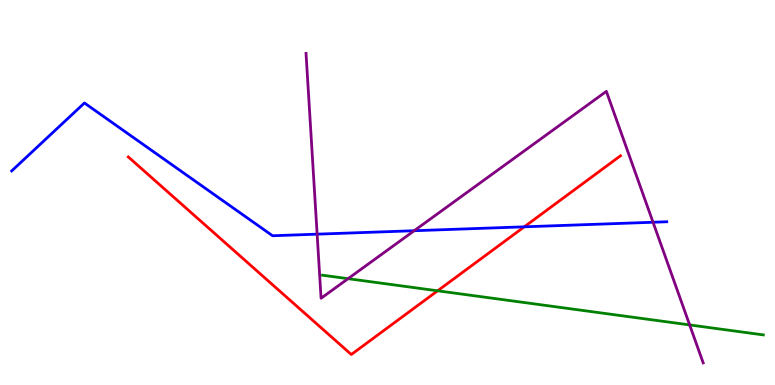[{'lines': ['blue', 'red'], 'intersections': [{'x': 6.76, 'y': 4.11}]}, {'lines': ['green', 'red'], 'intersections': [{'x': 5.65, 'y': 2.45}]}, {'lines': ['purple', 'red'], 'intersections': []}, {'lines': ['blue', 'green'], 'intersections': []}, {'lines': ['blue', 'purple'], 'intersections': [{'x': 4.09, 'y': 3.92}, {'x': 5.34, 'y': 4.01}, {'x': 8.43, 'y': 4.23}]}, {'lines': ['green', 'purple'], 'intersections': [{'x': 4.49, 'y': 2.76}, {'x': 8.9, 'y': 1.56}]}]